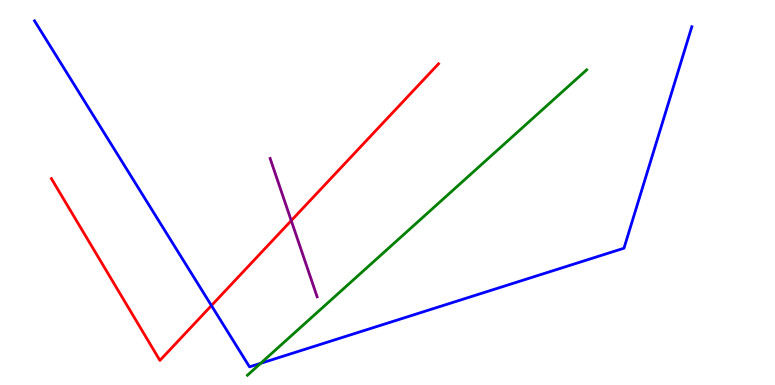[{'lines': ['blue', 'red'], 'intersections': [{'x': 2.73, 'y': 2.06}]}, {'lines': ['green', 'red'], 'intersections': []}, {'lines': ['purple', 'red'], 'intersections': [{'x': 3.76, 'y': 4.27}]}, {'lines': ['blue', 'green'], 'intersections': [{'x': 3.36, 'y': 0.563}]}, {'lines': ['blue', 'purple'], 'intersections': []}, {'lines': ['green', 'purple'], 'intersections': []}]